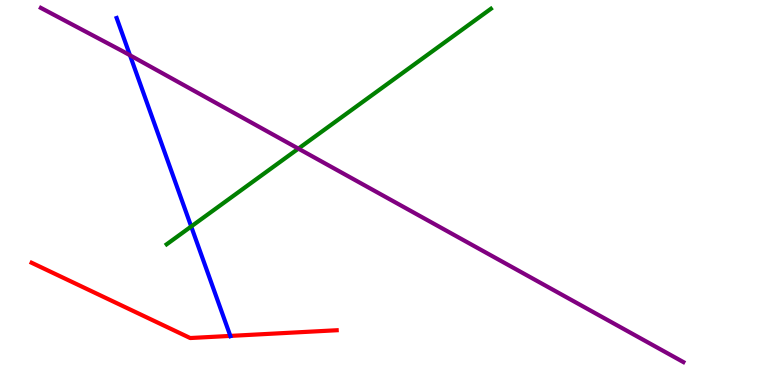[{'lines': ['blue', 'red'], 'intersections': [{'x': 2.97, 'y': 1.28}]}, {'lines': ['green', 'red'], 'intersections': []}, {'lines': ['purple', 'red'], 'intersections': []}, {'lines': ['blue', 'green'], 'intersections': [{'x': 2.47, 'y': 4.12}]}, {'lines': ['blue', 'purple'], 'intersections': [{'x': 1.68, 'y': 8.56}]}, {'lines': ['green', 'purple'], 'intersections': [{'x': 3.85, 'y': 6.14}]}]